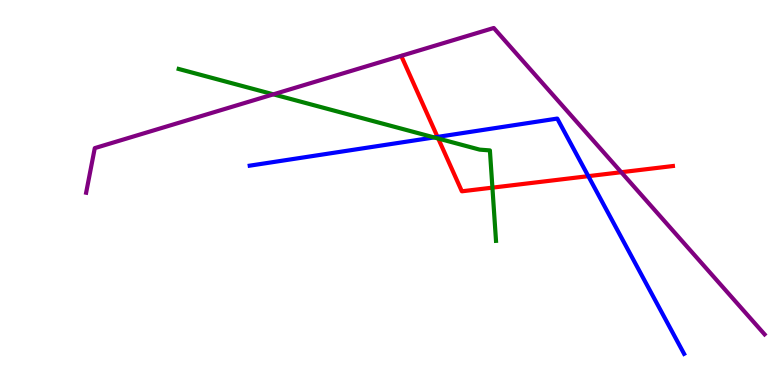[{'lines': ['blue', 'red'], 'intersections': [{'x': 5.65, 'y': 6.44}, {'x': 7.59, 'y': 5.42}]}, {'lines': ['green', 'red'], 'intersections': [{'x': 5.65, 'y': 6.4}, {'x': 6.35, 'y': 5.13}]}, {'lines': ['purple', 'red'], 'intersections': [{'x': 8.02, 'y': 5.53}]}, {'lines': ['blue', 'green'], 'intersections': [{'x': 5.6, 'y': 6.43}]}, {'lines': ['blue', 'purple'], 'intersections': []}, {'lines': ['green', 'purple'], 'intersections': [{'x': 3.53, 'y': 7.55}]}]